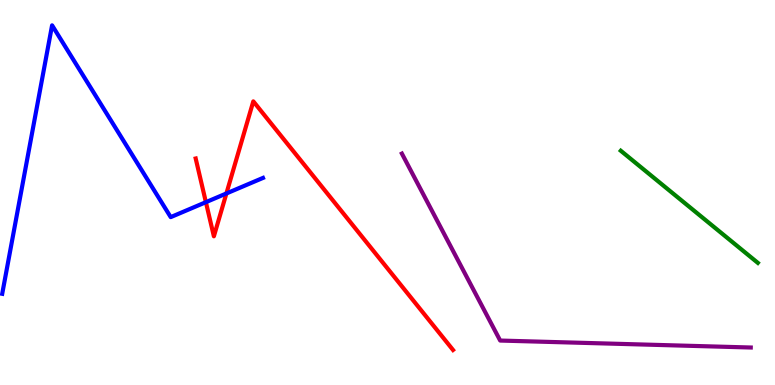[{'lines': ['blue', 'red'], 'intersections': [{'x': 2.66, 'y': 4.75}, {'x': 2.92, 'y': 4.98}]}, {'lines': ['green', 'red'], 'intersections': []}, {'lines': ['purple', 'red'], 'intersections': []}, {'lines': ['blue', 'green'], 'intersections': []}, {'lines': ['blue', 'purple'], 'intersections': []}, {'lines': ['green', 'purple'], 'intersections': []}]